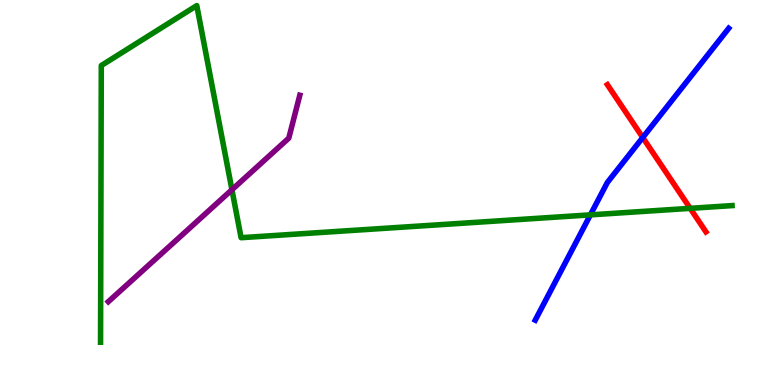[{'lines': ['blue', 'red'], 'intersections': [{'x': 8.29, 'y': 6.43}]}, {'lines': ['green', 'red'], 'intersections': [{'x': 8.91, 'y': 4.59}]}, {'lines': ['purple', 'red'], 'intersections': []}, {'lines': ['blue', 'green'], 'intersections': [{'x': 7.62, 'y': 4.42}]}, {'lines': ['blue', 'purple'], 'intersections': []}, {'lines': ['green', 'purple'], 'intersections': [{'x': 2.99, 'y': 5.07}]}]